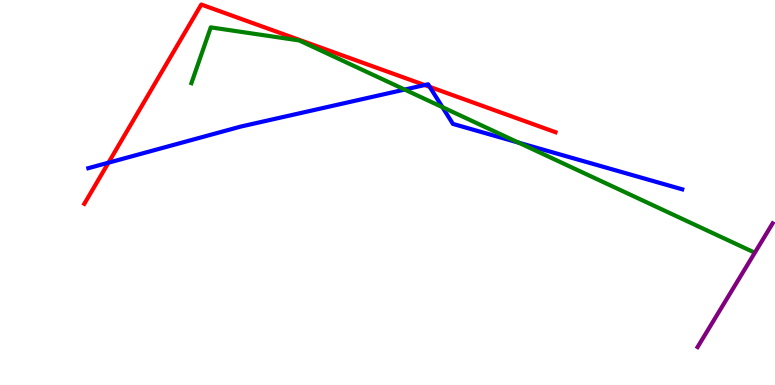[{'lines': ['blue', 'red'], 'intersections': [{'x': 1.4, 'y': 5.77}, {'x': 5.48, 'y': 7.79}, {'x': 5.54, 'y': 7.74}]}, {'lines': ['green', 'red'], 'intersections': []}, {'lines': ['purple', 'red'], 'intersections': []}, {'lines': ['blue', 'green'], 'intersections': [{'x': 5.22, 'y': 7.67}, {'x': 5.71, 'y': 7.22}, {'x': 6.69, 'y': 6.3}]}, {'lines': ['blue', 'purple'], 'intersections': []}, {'lines': ['green', 'purple'], 'intersections': []}]